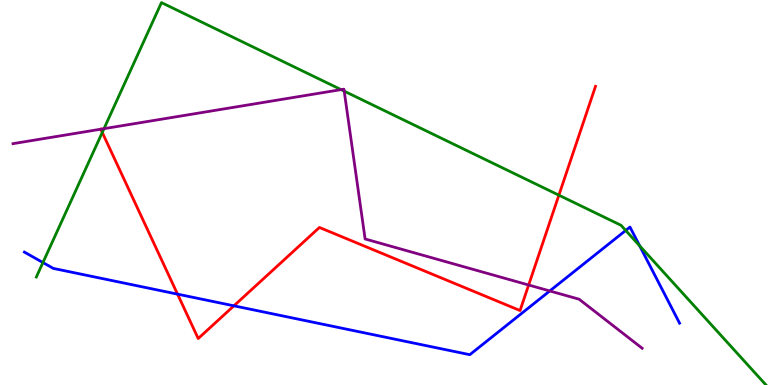[{'lines': ['blue', 'red'], 'intersections': [{'x': 2.29, 'y': 2.36}, {'x': 3.02, 'y': 2.06}]}, {'lines': ['green', 'red'], 'intersections': [{'x': 1.32, 'y': 6.56}, {'x': 7.21, 'y': 4.93}]}, {'lines': ['purple', 'red'], 'intersections': [{'x': 1.3, 'y': 6.64}, {'x': 6.82, 'y': 2.6}]}, {'lines': ['blue', 'green'], 'intersections': [{'x': 0.554, 'y': 3.18}, {'x': 8.07, 'y': 4.01}, {'x': 8.25, 'y': 3.62}]}, {'lines': ['blue', 'purple'], 'intersections': [{'x': 7.09, 'y': 2.44}]}, {'lines': ['green', 'purple'], 'intersections': [{'x': 1.34, 'y': 6.66}, {'x': 4.4, 'y': 7.67}, {'x': 4.44, 'y': 7.63}]}]